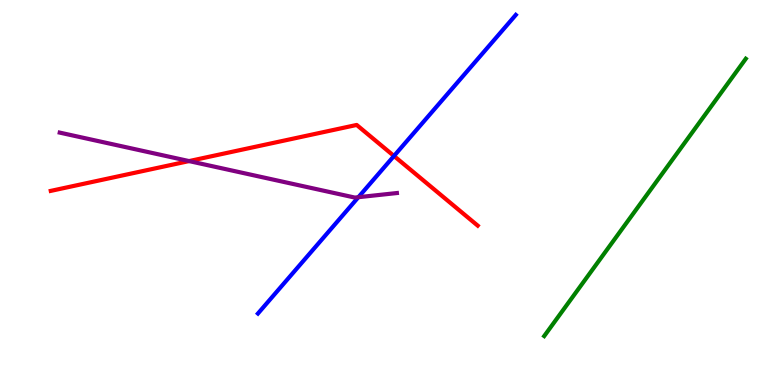[{'lines': ['blue', 'red'], 'intersections': [{'x': 5.08, 'y': 5.95}]}, {'lines': ['green', 'red'], 'intersections': []}, {'lines': ['purple', 'red'], 'intersections': [{'x': 2.44, 'y': 5.82}]}, {'lines': ['blue', 'green'], 'intersections': []}, {'lines': ['blue', 'purple'], 'intersections': [{'x': 4.62, 'y': 4.88}]}, {'lines': ['green', 'purple'], 'intersections': []}]